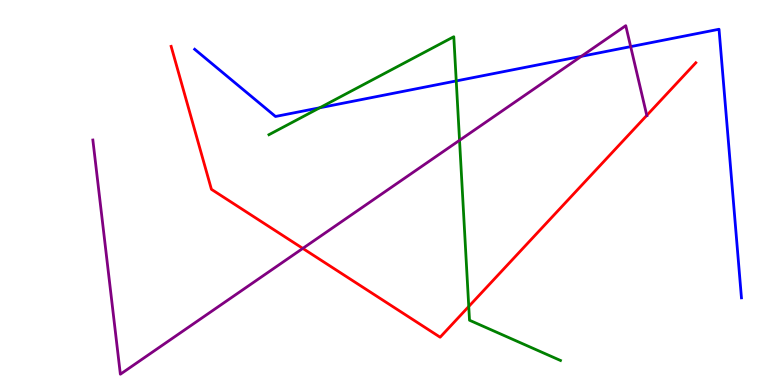[{'lines': ['blue', 'red'], 'intersections': []}, {'lines': ['green', 'red'], 'intersections': [{'x': 6.05, 'y': 2.04}]}, {'lines': ['purple', 'red'], 'intersections': [{'x': 3.91, 'y': 3.55}, {'x': 8.35, 'y': 7.0}]}, {'lines': ['blue', 'green'], 'intersections': [{'x': 4.13, 'y': 7.2}, {'x': 5.89, 'y': 7.9}]}, {'lines': ['blue', 'purple'], 'intersections': [{'x': 7.5, 'y': 8.54}, {'x': 8.14, 'y': 8.79}]}, {'lines': ['green', 'purple'], 'intersections': [{'x': 5.93, 'y': 6.36}]}]